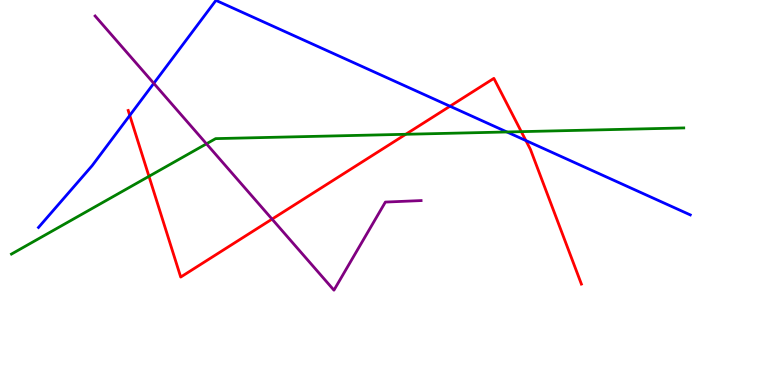[{'lines': ['blue', 'red'], 'intersections': [{'x': 1.67, 'y': 7.0}, {'x': 5.81, 'y': 7.24}, {'x': 6.79, 'y': 6.35}]}, {'lines': ['green', 'red'], 'intersections': [{'x': 1.92, 'y': 5.42}, {'x': 5.24, 'y': 6.51}, {'x': 6.73, 'y': 6.58}]}, {'lines': ['purple', 'red'], 'intersections': [{'x': 3.51, 'y': 4.31}]}, {'lines': ['blue', 'green'], 'intersections': [{'x': 6.54, 'y': 6.57}]}, {'lines': ['blue', 'purple'], 'intersections': [{'x': 1.98, 'y': 7.83}]}, {'lines': ['green', 'purple'], 'intersections': [{'x': 2.66, 'y': 6.26}]}]